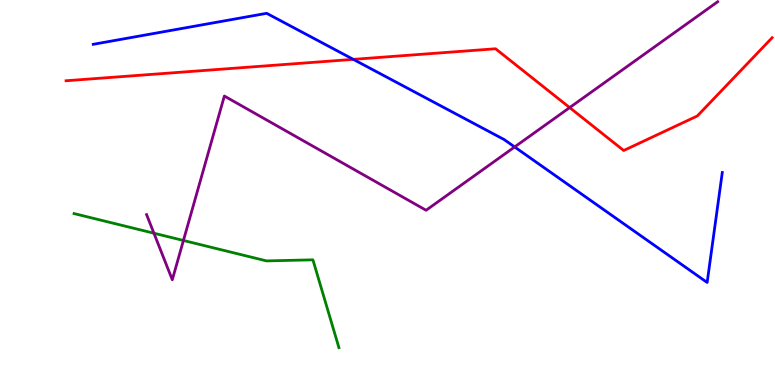[{'lines': ['blue', 'red'], 'intersections': [{'x': 4.56, 'y': 8.46}]}, {'lines': ['green', 'red'], 'intersections': []}, {'lines': ['purple', 'red'], 'intersections': [{'x': 7.35, 'y': 7.21}]}, {'lines': ['blue', 'green'], 'intersections': []}, {'lines': ['blue', 'purple'], 'intersections': [{'x': 6.64, 'y': 6.18}]}, {'lines': ['green', 'purple'], 'intersections': [{'x': 1.99, 'y': 3.94}, {'x': 2.37, 'y': 3.75}]}]